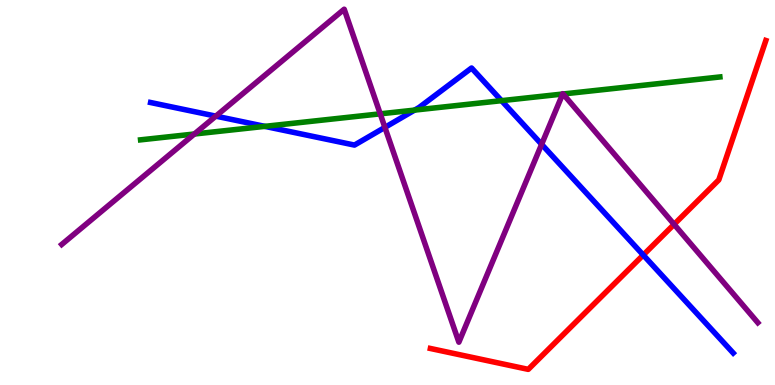[{'lines': ['blue', 'red'], 'intersections': [{'x': 8.3, 'y': 3.38}]}, {'lines': ['green', 'red'], 'intersections': []}, {'lines': ['purple', 'red'], 'intersections': [{'x': 8.7, 'y': 4.17}]}, {'lines': ['blue', 'green'], 'intersections': [{'x': 3.42, 'y': 6.72}, {'x': 5.35, 'y': 7.14}, {'x': 6.47, 'y': 7.39}]}, {'lines': ['blue', 'purple'], 'intersections': [{'x': 2.78, 'y': 6.98}, {'x': 4.97, 'y': 6.69}, {'x': 6.99, 'y': 6.25}]}, {'lines': ['green', 'purple'], 'intersections': [{'x': 2.51, 'y': 6.52}, {'x': 4.91, 'y': 7.04}, {'x': 7.26, 'y': 7.56}, {'x': 7.27, 'y': 7.56}]}]